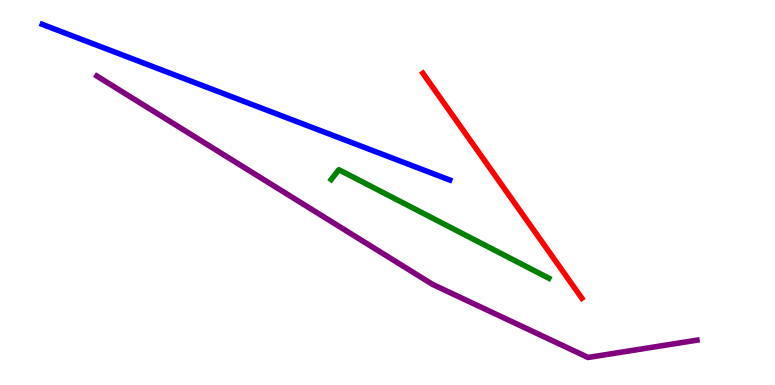[{'lines': ['blue', 'red'], 'intersections': []}, {'lines': ['green', 'red'], 'intersections': []}, {'lines': ['purple', 'red'], 'intersections': []}, {'lines': ['blue', 'green'], 'intersections': []}, {'lines': ['blue', 'purple'], 'intersections': []}, {'lines': ['green', 'purple'], 'intersections': []}]